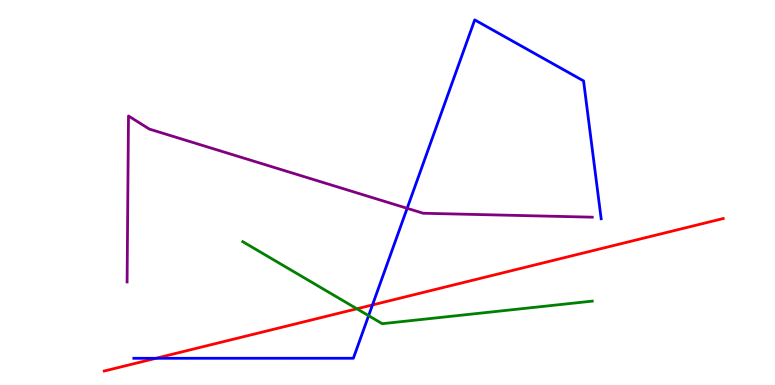[{'lines': ['blue', 'red'], 'intersections': [{'x': 2.01, 'y': 0.694}, {'x': 4.81, 'y': 2.08}]}, {'lines': ['green', 'red'], 'intersections': [{'x': 4.6, 'y': 1.98}]}, {'lines': ['purple', 'red'], 'intersections': []}, {'lines': ['blue', 'green'], 'intersections': [{'x': 4.76, 'y': 1.8}]}, {'lines': ['blue', 'purple'], 'intersections': [{'x': 5.25, 'y': 4.59}]}, {'lines': ['green', 'purple'], 'intersections': []}]